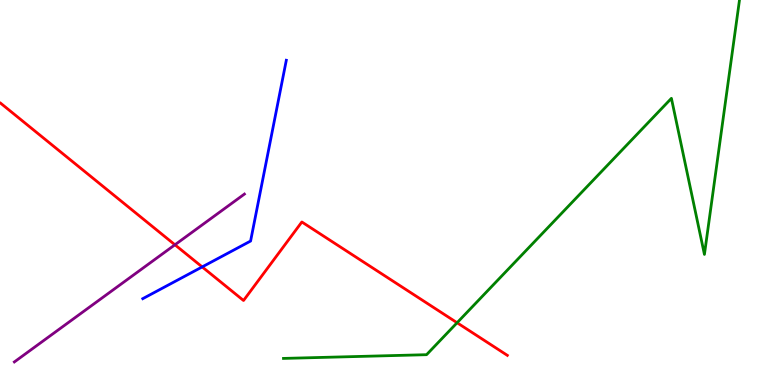[{'lines': ['blue', 'red'], 'intersections': [{'x': 2.61, 'y': 3.07}]}, {'lines': ['green', 'red'], 'intersections': [{'x': 5.9, 'y': 1.62}]}, {'lines': ['purple', 'red'], 'intersections': [{'x': 2.26, 'y': 3.64}]}, {'lines': ['blue', 'green'], 'intersections': []}, {'lines': ['blue', 'purple'], 'intersections': []}, {'lines': ['green', 'purple'], 'intersections': []}]